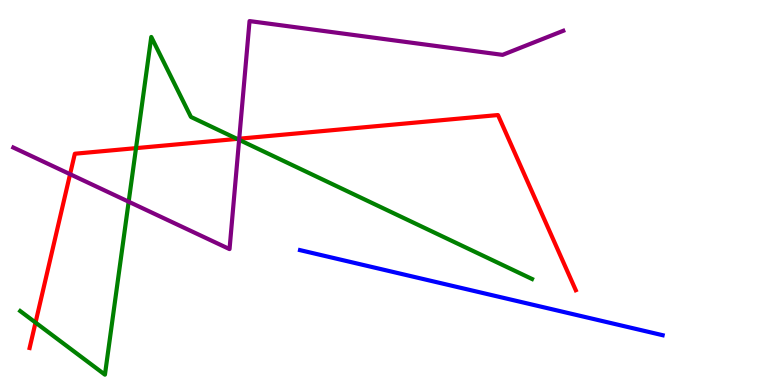[{'lines': ['blue', 'red'], 'intersections': []}, {'lines': ['green', 'red'], 'intersections': [{'x': 0.458, 'y': 1.62}, {'x': 1.76, 'y': 6.15}, {'x': 3.06, 'y': 6.39}]}, {'lines': ['purple', 'red'], 'intersections': [{'x': 0.904, 'y': 5.48}, {'x': 3.09, 'y': 6.4}]}, {'lines': ['blue', 'green'], 'intersections': []}, {'lines': ['blue', 'purple'], 'intersections': []}, {'lines': ['green', 'purple'], 'intersections': [{'x': 1.66, 'y': 4.76}, {'x': 3.09, 'y': 6.37}]}]